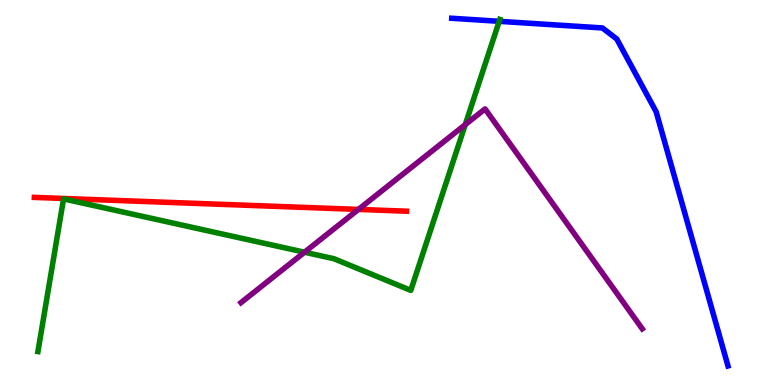[{'lines': ['blue', 'red'], 'intersections': []}, {'lines': ['green', 'red'], 'intersections': []}, {'lines': ['purple', 'red'], 'intersections': [{'x': 4.62, 'y': 4.56}]}, {'lines': ['blue', 'green'], 'intersections': [{'x': 6.44, 'y': 9.45}]}, {'lines': ['blue', 'purple'], 'intersections': []}, {'lines': ['green', 'purple'], 'intersections': [{'x': 3.93, 'y': 3.45}, {'x': 6.0, 'y': 6.76}]}]